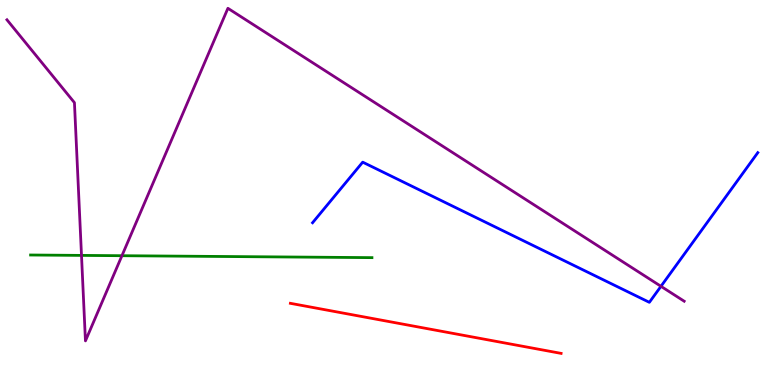[{'lines': ['blue', 'red'], 'intersections': []}, {'lines': ['green', 'red'], 'intersections': []}, {'lines': ['purple', 'red'], 'intersections': []}, {'lines': ['blue', 'green'], 'intersections': []}, {'lines': ['blue', 'purple'], 'intersections': [{'x': 8.53, 'y': 2.56}]}, {'lines': ['green', 'purple'], 'intersections': [{'x': 1.05, 'y': 3.37}, {'x': 1.57, 'y': 3.36}]}]